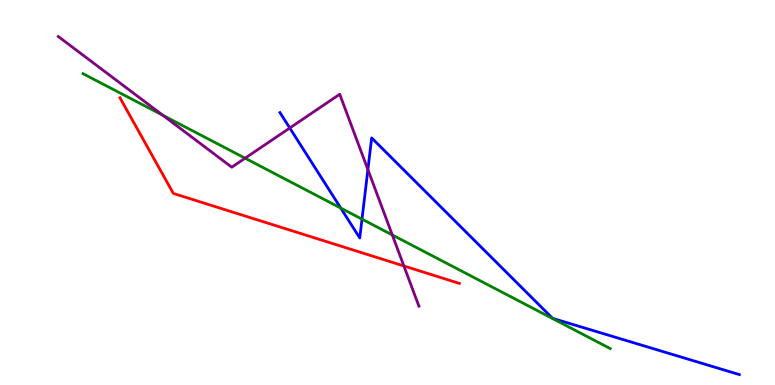[{'lines': ['blue', 'red'], 'intersections': []}, {'lines': ['green', 'red'], 'intersections': []}, {'lines': ['purple', 'red'], 'intersections': [{'x': 5.21, 'y': 3.09}]}, {'lines': ['blue', 'green'], 'intersections': [{'x': 4.4, 'y': 4.6}, {'x': 4.67, 'y': 4.31}]}, {'lines': ['blue', 'purple'], 'intersections': [{'x': 3.74, 'y': 6.68}, {'x': 4.75, 'y': 5.59}]}, {'lines': ['green', 'purple'], 'intersections': [{'x': 2.1, 'y': 7.0}, {'x': 3.16, 'y': 5.89}, {'x': 5.06, 'y': 3.9}]}]